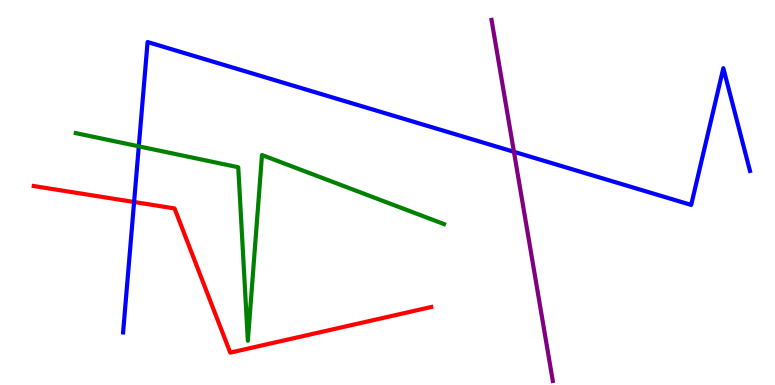[{'lines': ['blue', 'red'], 'intersections': [{'x': 1.73, 'y': 4.75}]}, {'lines': ['green', 'red'], 'intersections': []}, {'lines': ['purple', 'red'], 'intersections': []}, {'lines': ['blue', 'green'], 'intersections': [{'x': 1.79, 'y': 6.2}]}, {'lines': ['blue', 'purple'], 'intersections': [{'x': 6.63, 'y': 6.06}]}, {'lines': ['green', 'purple'], 'intersections': []}]